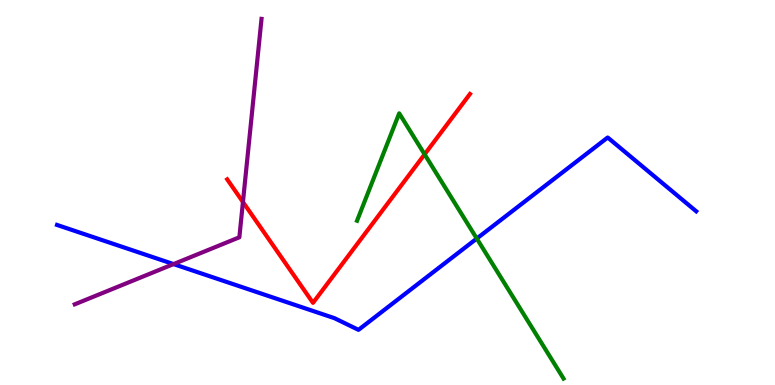[{'lines': ['blue', 'red'], 'intersections': []}, {'lines': ['green', 'red'], 'intersections': [{'x': 5.48, 'y': 5.99}]}, {'lines': ['purple', 'red'], 'intersections': [{'x': 3.13, 'y': 4.75}]}, {'lines': ['blue', 'green'], 'intersections': [{'x': 6.15, 'y': 3.8}]}, {'lines': ['blue', 'purple'], 'intersections': [{'x': 2.24, 'y': 3.14}]}, {'lines': ['green', 'purple'], 'intersections': []}]